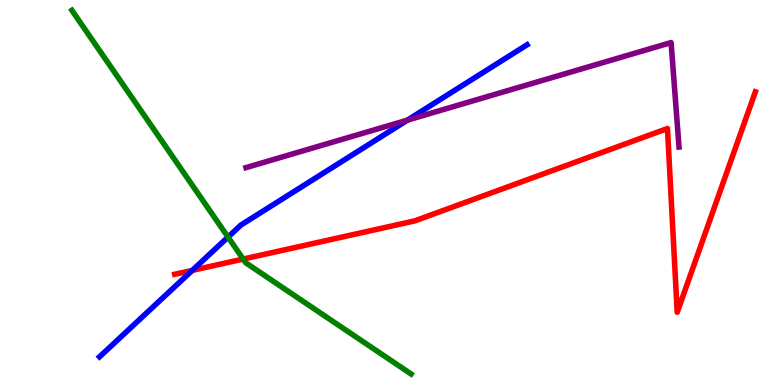[{'lines': ['blue', 'red'], 'intersections': [{'x': 2.48, 'y': 2.98}]}, {'lines': ['green', 'red'], 'intersections': [{'x': 3.14, 'y': 3.27}]}, {'lines': ['purple', 'red'], 'intersections': []}, {'lines': ['blue', 'green'], 'intersections': [{'x': 2.94, 'y': 3.84}]}, {'lines': ['blue', 'purple'], 'intersections': [{'x': 5.26, 'y': 6.88}]}, {'lines': ['green', 'purple'], 'intersections': []}]